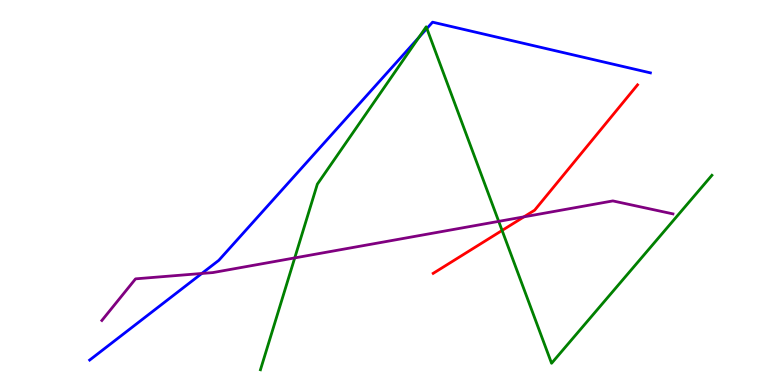[{'lines': ['blue', 'red'], 'intersections': []}, {'lines': ['green', 'red'], 'intersections': [{'x': 6.48, 'y': 4.01}]}, {'lines': ['purple', 'red'], 'intersections': [{'x': 6.76, 'y': 4.37}]}, {'lines': ['blue', 'green'], 'intersections': [{'x': 5.4, 'y': 9.03}, {'x': 5.51, 'y': 9.26}]}, {'lines': ['blue', 'purple'], 'intersections': [{'x': 2.6, 'y': 2.9}]}, {'lines': ['green', 'purple'], 'intersections': [{'x': 3.8, 'y': 3.3}, {'x': 6.43, 'y': 4.25}]}]